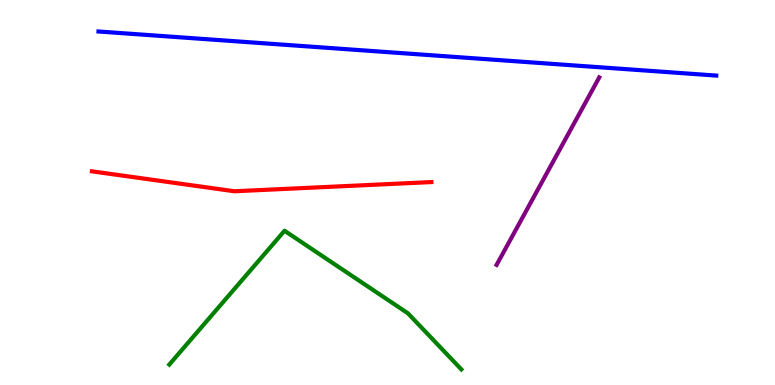[{'lines': ['blue', 'red'], 'intersections': []}, {'lines': ['green', 'red'], 'intersections': []}, {'lines': ['purple', 'red'], 'intersections': []}, {'lines': ['blue', 'green'], 'intersections': []}, {'lines': ['blue', 'purple'], 'intersections': []}, {'lines': ['green', 'purple'], 'intersections': []}]